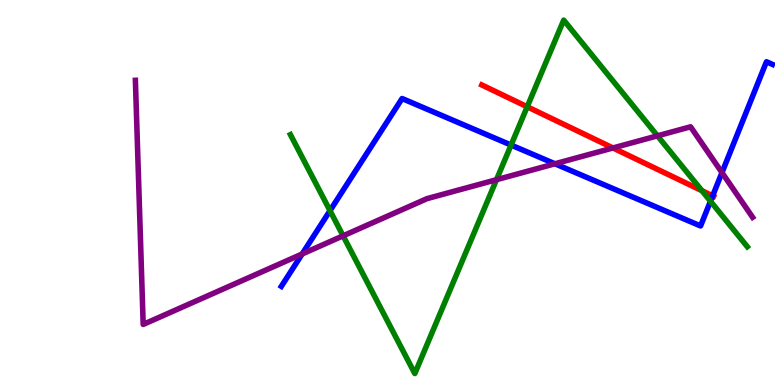[{'lines': ['blue', 'red'], 'intersections': [{'x': 9.2, 'y': 4.91}]}, {'lines': ['green', 'red'], 'intersections': [{'x': 6.8, 'y': 7.23}, {'x': 9.06, 'y': 5.05}]}, {'lines': ['purple', 'red'], 'intersections': [{'x': 7.91, 'y': 6.16}]}, {'lines': ['blue', 'green'], 'intersections': [{'x': 4.26, 'y': 4.53}, {'x': 6.59, 'y': 6.23}, {'x': 9.17, 'y': 4.77}]}, {'lines': ['blue', 'purple'], 'intersections': [{'x': 3.9, 'y': 3.4}, {'x': 7.16, 'y': 5.75}, {'x': 9.32, 'y': 5.52}]}, {'lines': ['green', 'purple'], 'intersections': [{'x': 4.43, 'y': 3.87}, {'x': 6.41, 'y': 5.33}, {'x': 8.48, 'y': 6.47}]}]